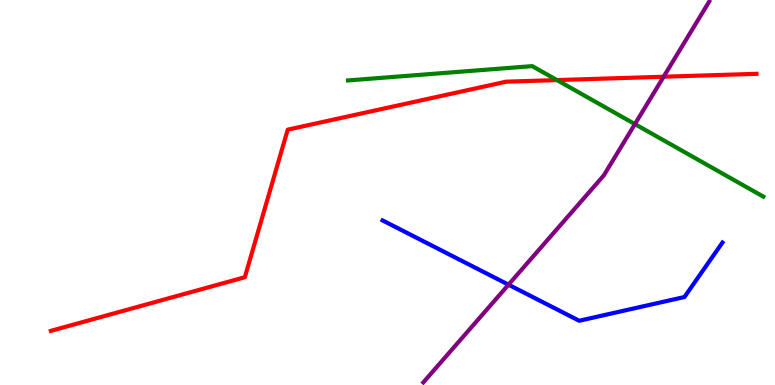[{'lines': ['blue', 'red'], 'intersections': []}, {'lines': ['green', 'red'], 'intersections': [{'x': 7.19, 'y': 7.92}]}, {'lines': ['purple', 'red'], 'intersections': [{'x': 8.56, 'y': 8.01}]}, {'lines': ['blue', 'green'], 'intersections': []}, {'lines': ['blue', 'purple'], 'intersections': [{'x': 6.56, 'y': 2.61}]}, {'lines': ['green', 'purple'], 'intersections': [{'x': 8.19, 'y': 6.78}]}]